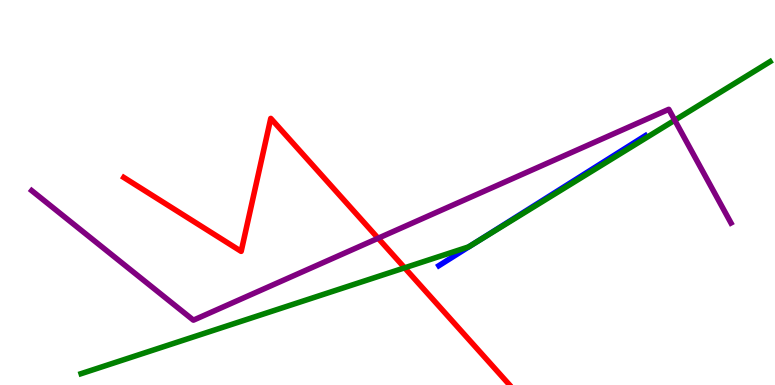[{'lines': ['blue', 'red'], 'intersections': []}, {'lines': ['green', 'red'], 'intersections': [{'x': 5.22, 'y': 3.04}]}, {'lines': ['purple', 'red'], 'intersections': [{'x': 4.88, 'y': 3.81}]}, {'lines': ['blue', 'green'], 'intersections': [{'x': 6.09, 'y': 3.64}]}, {'lines': ['blue', 'purple'], 'intersections': []}, {'lines': ['green', 'purple'], 'intersections': [{'x': 8.71, 'y': 6.88}]}]